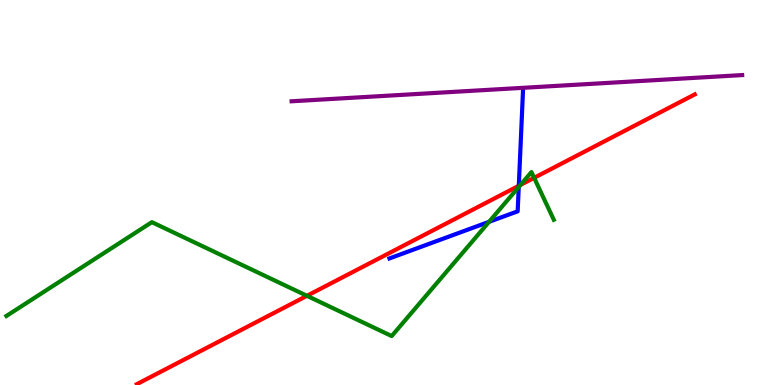[{'lines': ['blue', 'red'], 'intersections': [{'x': 6.69, 'y': 5.17}]}, {'lines': ['green', 'red'], 'intersections': [{'x': 3.96, 'y': 2.32}, {'x': 6.72, 'y': 5.2}, {'x': 6.89, 'y': 5.38}]}, {'lines': ['purple', 'red'], 'intersections': []}, {'lines': ['blue', 'green'], 'intersections': [{'x': 6.31, 'y': 4.24}, {'x': 6.69, 'y': 5.14}]}, {'lines': ['blue', 'purple'], 'intersections': []}, {'lines': ['green', 'purple'], 'intersections': []}]